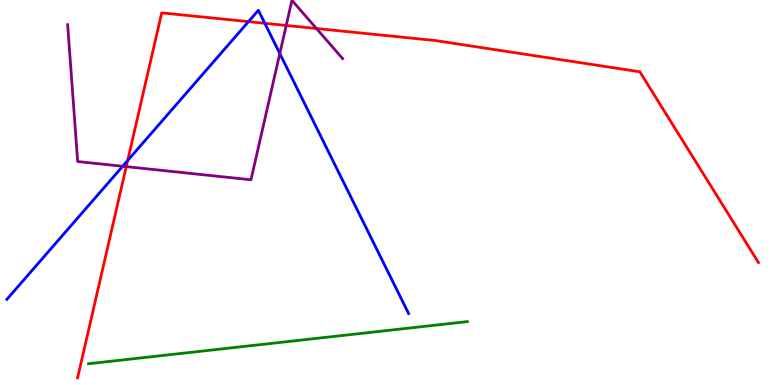[{'lines': ['blue', 'red'], 'intersections': [{'x': 1.65, 'y': 5.83}, {'x': 3.21, 'y': 9.44}, {'x': 3.42, 'y': 9.4}]}, {'lines': ['green', 'red'], 'intersections': []}, {'lines': ['purple', 'red'], 'intersections': [{'x': 1.63, 'y': 5.67}, {'x': 3.69, 'y': 9.34}, {'x': 4.08, 'y': 9.26}]}, {'lines': ['blue', 'green'], 'intersections': []}, {'lines': ['blue', 'purple'], 'intersections': [{'x': 1.58, 'y': 5.68}, {'x': 3.61, 'y': 8.61}]}, {'lines': ['green', 'purple'], 'intersections': []}]